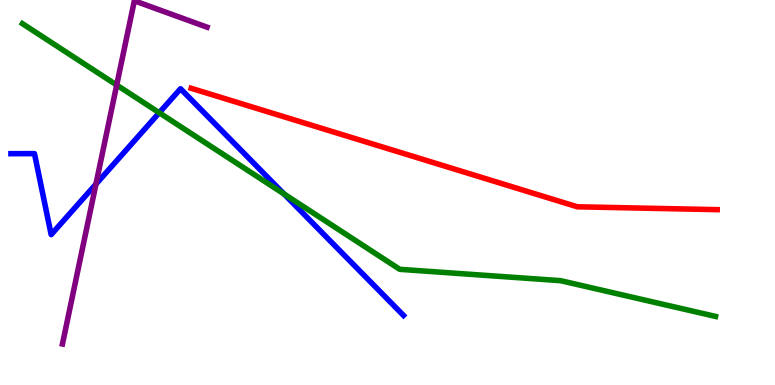[{'lines': ['blue', 'red'], 'intersections': []}, {'lines': ['green', 'red'], 'intersections': []}, {'lines': ['purple', 'red'], 'intersections': []}, {'lines': ['blue', 'green'], 'intersections': [{'x': 2.05, 'y': 7.07}, {'x': 3.67, 'y': 4.96}]}, {'lines': ['blue', 'purple'], 'intersections': [{'x': 1.24, 'y': 5.22}]}, {'lines': ['green', 'purple'], 'intersections': [{'x': 1.51, 'y': 7.79}]}]